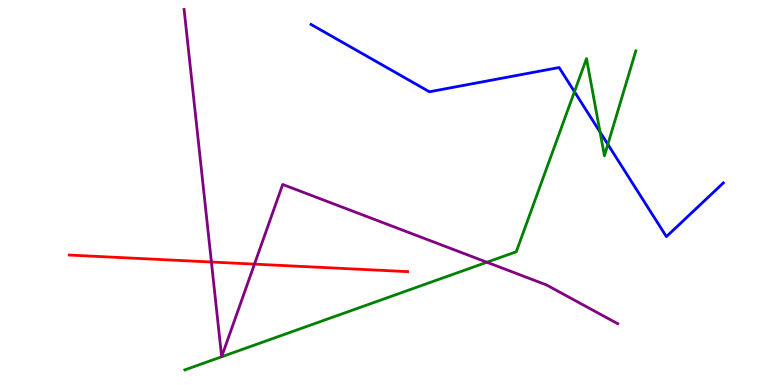[{'lines': ['blue', 'red'], 'intersections': []}, {'lines': ['green', 'red'], 'intersections': []}, {'lines': ['purple', 'red'], 'intersections': [{'x': 2.73, 'y': 3.19}, {'x': 3.28, 'y': 3.14}]}, {'lines': ['blue', 'green'], 'intersections': [{'x': 7.41, 'y': 7.62}, {'x': 7.74, 'y': 6.57}, {'x': 7.84, 'y': 6.25}]}, {'lines': ['blue', 'purple'], 'intersections': []}, {'lines': ['green', 'purple'], 'intersections': [{'x': 6.28, 'y': 3.19}]}]